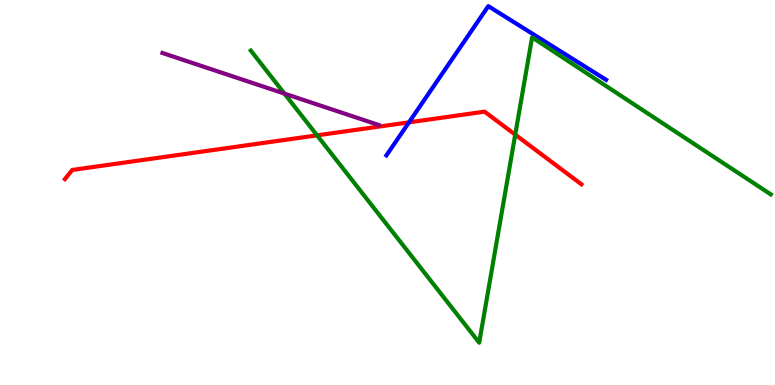[{'lines': ['blue', 'red'], 'intersections': [{'x': 5.28, 'y': 6.82}]}, {'lines': ['green', 'red'], 'intersections': [{'x': 4.09, 'y': 6.48}, {'x': 6.65, 'y': 6.5}]}, {'lines': ['purple', 'red'], 'intersections': []}, {'lines': ['blue', 'green'], 'intersections': []}, {'lines': ['blue', 'purple'], 'intersections': []}, {'lines': ['green', 'purple'], 'intersections': [{'x': 3.67, 'y': 7.57}]}]